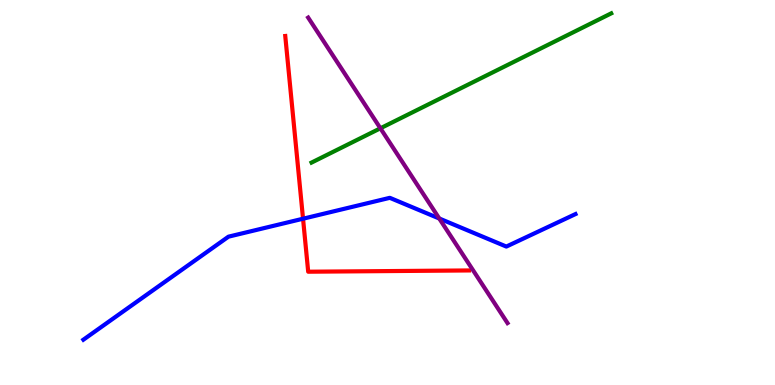[{'lines': ['blue', 'red'], 'intersections': [{'x': 3.91, 'y': 4.32}]}, {'lines': ['green', 'red'], 'intersections': []}, {'lines': ['purple', 'red'], 'intersections': []}, {'lines': ['blue', 'green'], 'intersections': []}, {'lines': ['blue', 'purple'], 'intersections': [{'x': 5.67, 'y': 4.32}]}, {'lines': ['green', 'purple'], 'intersections': [{'x': 4.91, 'y': 6.67}]}]